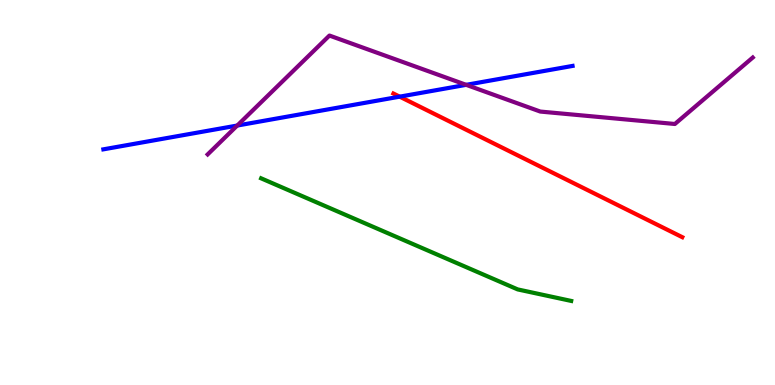[{'lines': ['blue', 'red'], 'intersections': [{'x': 5.16, 'y': 7.49}]}, {'lines': ['green', 'red'], 'intersections': []}, {'lines': ['purple', 'red'], 'intersections': []}, {'lines': ['blue', 'green'], 'intersections': []}, {'lines': ['blue', 'purple'], 'intersections': [{'x': 3.06, 'y': 6.74}, {'x': 6.02, 'y': 7.8}]}, {'lines': ['green', 'purple'], 'intersections': []}]